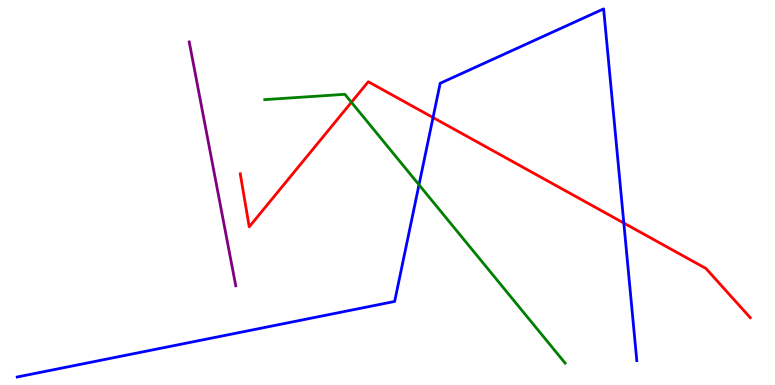[{'lines': ['blue', 'red'], 'intersections': [{'x': 5.59, 'y': 6.95}, {'x': 8.05, 'y': 4.21}]}, {'lines': ['green', 'red'], 'intersections': [{'x': 4.53, 'y': 7.34}]}, {'lines': ['purple', 'red'], 'intersections': []}, {'lines': ['blue', 'green'], 'intersections': [{'x': 5.41, 'y': 5.2}]}, {'lines': ['blue', 'purple'], 'intersections': []}, {'lines': ['green', 'purple'], 'intersections': []}]